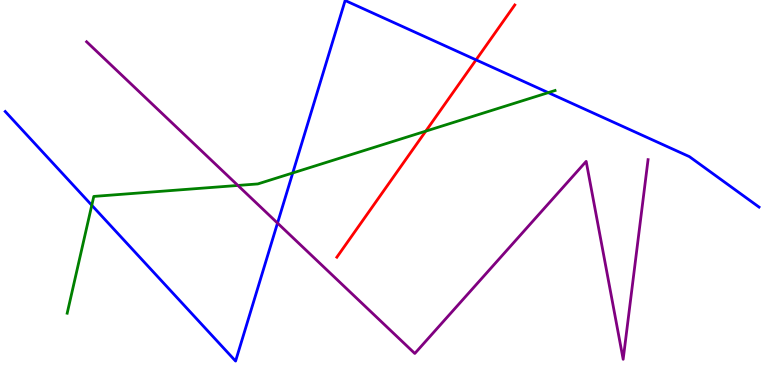[{'lines': ['blue', 'red'], 'intersections': [{'x': 6.14, 'y': 8.44}]}, {'lines': ['green', 'red'], 'intersections': [{'x': 5.49, 'y': 6.59}]}, {'lines': ['purple', 'red'], 'intersections': []}, {'lines': ['blue', 'green'], 'intersections': [{'x': 1.18, 'y': 4.67}, {'x': 3.78, 'y': 5.51}, {'x': 7.07, 'y': 7.59}]}, {'lines': ['blue', 'purple'], 'intersections': [{'x': 3.58, 'y': 4.21}]}, {'lines': ['green', 'purple'], 'intersections': [{'x': 3.07, 'y': 5.18}]}]